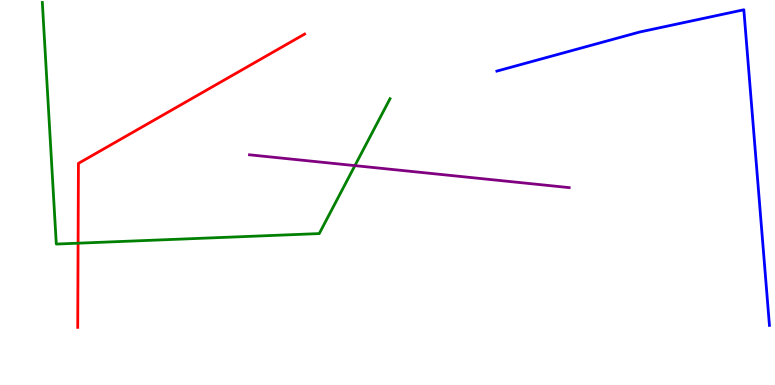[{'lines': ['blue', 'red'], 'intersections': []}, {'lines': ['green', 'red'], 'intersections': [{'x': 1.01, 'y': 3.68}]}, {'lines': ['purple', 'red'], 'intersections': []}, {'lines': ['blue', 'green'], 'intersections': []}, {'lines': ['blue', 'purple'], 'intersections': []}, {'lines': ['green', 'purple'], 'intersections': [{'x': 4.58, 'y': 5.7}]}]